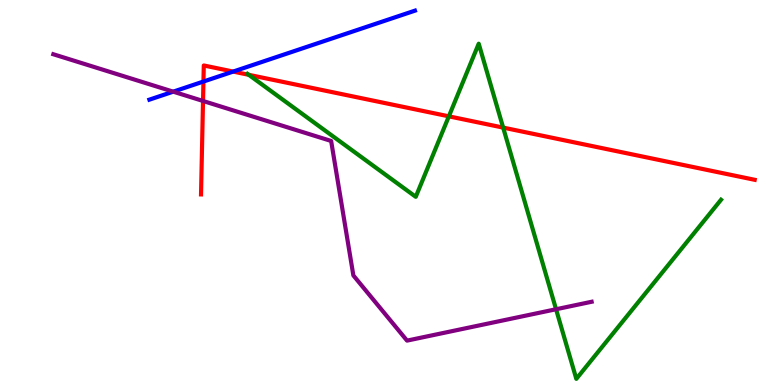[{'lines': ['blue', 'red'], 'intersections': [{'x': 2.63, 'y': 7.88}, {'x': 3.01, 'y': 8.14}]}, {'lines': ['green', 'red'], 'intersections': [{'x': 3.21, 'y': 8.06}, {'x': 5.79, 'y': 6.98}, {'x': 6.49, 'y': 6.69}]}, {'lines': ['purple', 'red'], 'intersections': [{'x': 2.62, 'y': 7.38}]}, {'lines': ['blue', 'green'], 'intersections': []}, {'lines': ['blue', 'purple'], 'intersections': [{'x': 2.24, 'y': 7.62}]}, {'lines': ['green', 'purple'], 'intersections': [{'x': 7.17, 'y': 1.97}]}]